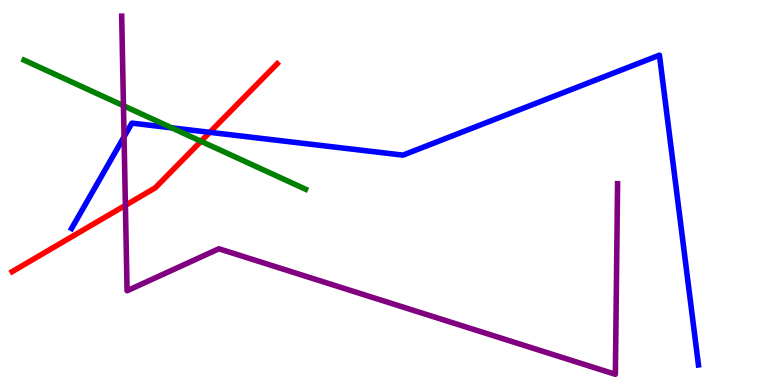[{'lines': ['blue', 'red'], 'intersections': [{'x': 2.71, 'y': 6.56}]}, {'lines': ['green', 'red'], 'intersections': [{'x': 2.59, 'y': 6.33}]}, {'lines': ['purple', 'red'], 'intersections': [{'x': 1.62, 'y': 4.67}]}, {'lines': ['blue', 'green'], 'intersections': [{'x': 2.22, 'y': 6.68}]}, {'lines': ['blue', 'purple'], 'intersections': [{'x': 1.6, 'y': 6.45}]}, {'lines': ['green', 'purple'], 'intersections': [{'x': 1.59, 'y': 7.25}]}]